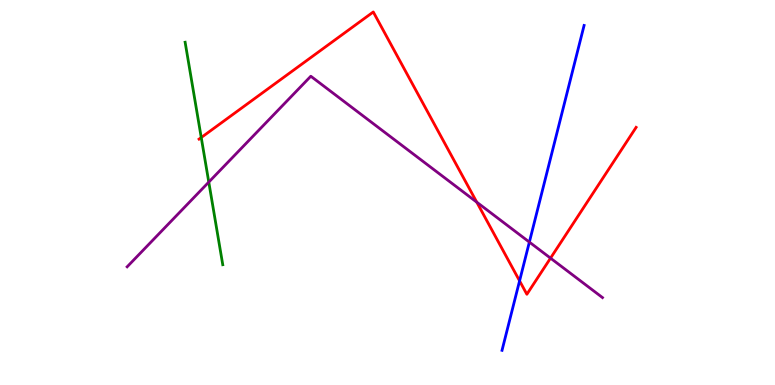[{'lines': ['blue', 'red'], 'intersections': [{'x': 6.7, 'y': 2.7}]}, {'lines': ['green', 'red'], 'intersections': [{'x': 2.6, 'y': 6.43}]}, {'lines': ['purple', 'red'], 'intersections': [{'x': 6.15, 'y': 4.75}, {'x': 7.1, 'y': 3.29}]}, {'lines': ['blue', 'green'], 'intersections': []}, {'lines': ['blue', 'purple'], 'intersections': [{'x': 6.83, 'y': 3.71}]}, {'lines': ['green', 'purple'], 'intersections': [{'x': 2.69, 'y': 5.27}]}]